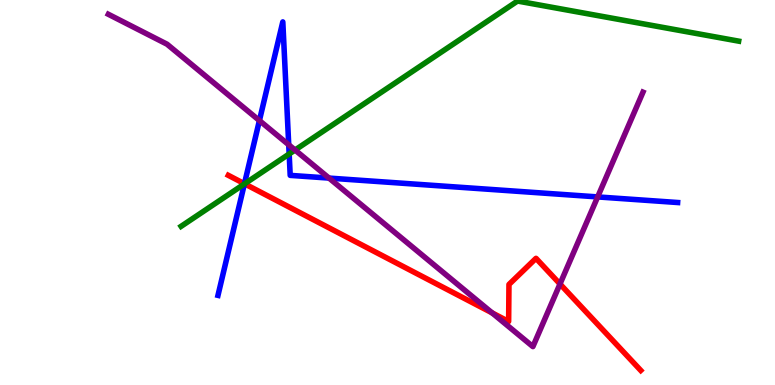[{'lines': ['blue', 'red'], 'intersections': [{'x': 3.15, 'y': 5.23}]}, {'lines': ['green', 'red'], 'intersections': [{'x': 3.16, 'y': 5.23}]}, {'lines': ['purple', 'red'], 'intersections': [{'x': 6.35, 'y': 1.87}, {'x': 7.23, 'y': 2.62}]}, {'lines': ['blue', 'green'], 'intersections': [{'x': 3.15, 'y': 5.22}, {'x': 3.73, 'y': 6.0}]}, {'lines': ['blue', 'purple'], 'intersections': [{'x': 3.35, 'y': 6.87}, {'x': 3.73, 'y': 6.24}, {'x': 4.25, 'y': 5.37}, {'x': 7.71, 'y': 4.89}]}, {'lines': ['green', 'purple'], 'intersections': [{'x': 3.81, 'y': 6.1}]}]